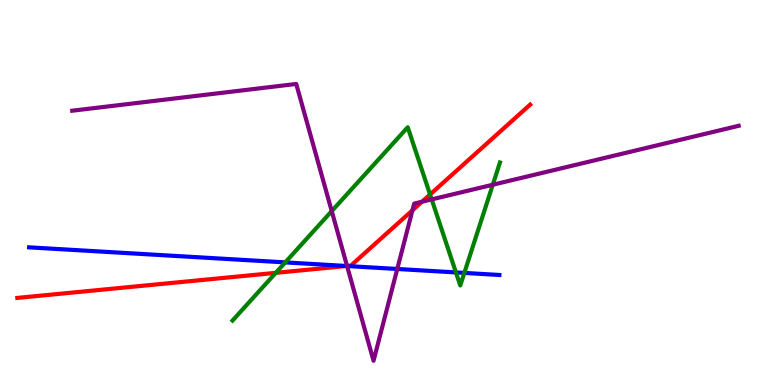[{'lines': ['blue', 'red'], 'intersections': [{'x': 4.47, 'y': 3.09}]}, {'lines': ['green', 'red'], 'intersections': [{'x': 3.56, 'y': 2.91}, {'x': 5.55, 'y': 4.95}]}, {'lines': ['purple', 'red'], 'intersections': [{'x': 4.48, 'y': 3.09}, {'x': 5.32, 'y': 4.54}, {'x': 5.45, 'y': 4.76}]}, {'lines': ['blue', 'green'], 'intersections': [{'x': 3.68, 'y': 3.18}, {'x': 5.88, 'y': 2.92}, {'x': 5.99, 'y': 2.91}]}, {'lines': ['blue', 'purple'], 'intersections': [{'x': 4.48, 'y': 3.09}, {'x': 5.13, 'y': 3.01}]}, {'lines': ['green', 'purple'], 'intersections': [{'x': 4.28, 'y': 4.52}, {'x': 5.57, 'y': 4.82}, {'x': 6.36, 'y': 5.2}]}]